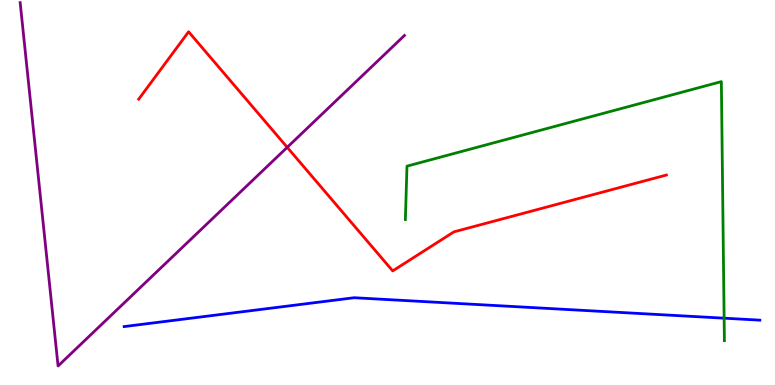[{'lines': ['blue', 'red'], 'intersections': []}, {'lines': ['green', 'red'], 'intersections': []}, {'lines': ['purple', 'red'], 'intersections': [{'x': 3.71, 'y': 6.17}]}, {'lines': ['blue', 'green'], 'intersections': [{'x': 9.34, 'y': 1.74}]}, {'lines': ['blue', 'purple'], 'intersections': []}, {'lines': ['green', 'purple'], 'intersections': []}]